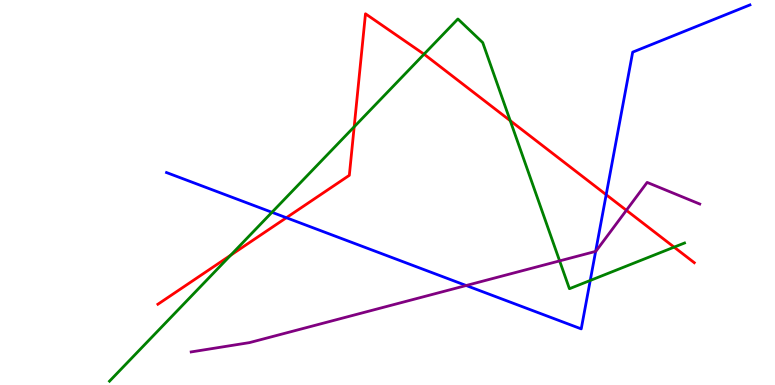[{'lines': ['blue', 'red'], 'intersections': [{'x': 3.7, 'y': 4.34}, {'x': 7.82, 'y': 4.94}]}, {'lines': ['green', 'red'], 'intersections': [{'x': 2.98, 'y': 3.37}, {'x': 4.57, 'y': 6.71}, {'x': 5.47, 'y': 8.59}, {'x': 6.58, 'y': 6.87}, {'x': 8.7, 'y': 3.58}]}, {'lines': ['purple', 'red'], 'intersections': [{'x': 8.08, 'y': 4.54}]}, {'lines': ['blue', 'green'], 'intersections': [{'x': 3.51, 'y': 4.49}, {'x': 7.62, 'y': 2.72}]}, {'lines': ['blue', 'purple'], 'intersections': [{'x': 6.02, 'y': 2.58}, {'x': 7.69, 'y': 3.47}]}, {'lines': ['green', 'purple'], 'intersections': [{'x': 7.22, 'y': 3.22}]}]